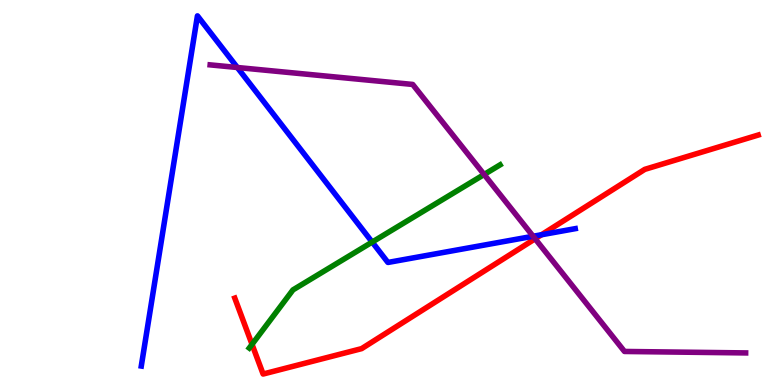[{'lines': ['blue', 'red'], 'intersections': [{'x': 6.99, 'y': 3.9}]}, {'lines': ['green', 'red'], 'intersections': [{'x': 3.25, 'y': 1.06}]}, {'lines': ['purple', 'red'], 'intersections': [{'x': 6.9, 'y': 3.8}]}, {'lines': ['blue', 'green'], 'intersections': [{'x': 4.8, 'y': 3.71}]}, {'lines': ['blue', 'purple'], 'intersections': [{'x': 3.06, 'y': 8.25}, {'x': 6.88, 'y': 3.86}]}, {'lines': ['green', 'purple'], 'intersections': [{'x': 6.25, 'y': 5.47}]}]